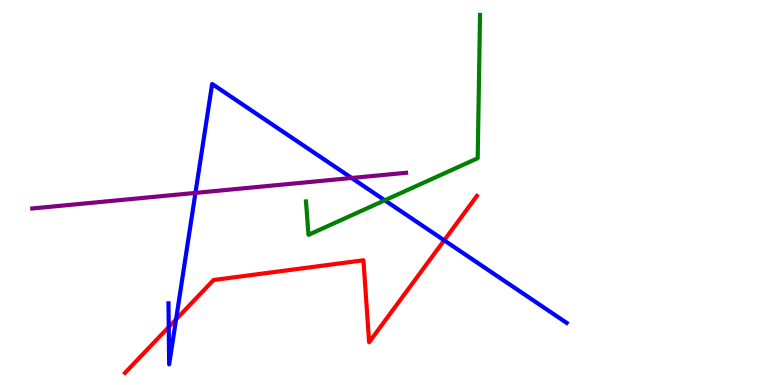[{'lines': ['blue', 'red'], 'intersections': [{'x': 2.18, 'y': 1.51}, {'x': 2.27, 'y': 1.7}, {'x': 5.73, 'y': 3.76}]}, {'lines': ['green', 'red'], 'intersections': []}, {'lines': ['purple', 'red'], 'intersections': []}, {'lines': ['blue', 'green'], 'intersections': [{'x': 4.96, 'y': 4.8}]}, {'lines': ['blue', 'purple'], 'intersections': [{'x': 2.52, 'y': 4.99}, {'x': 4.54, 'y': 5.38}]}, {'lines': ['green', 'purple'], 'intersections': []}]